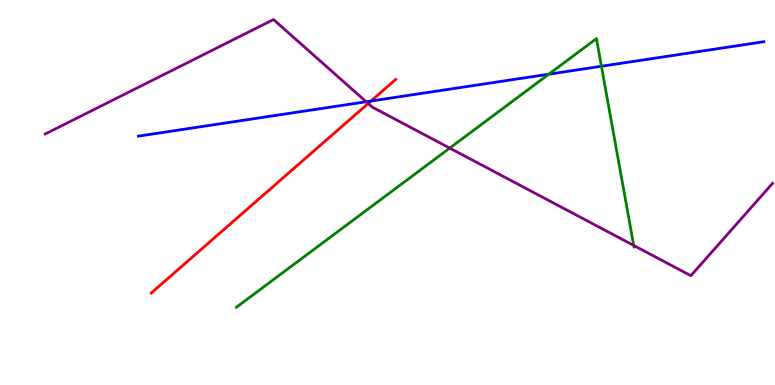[{'lines': ['blue', 'red'], 'intersections': [{'x': 4.79, 'y': 7.38}]}, {'lines': ['green', 'red'], 'intersections': []}, {'lines': ['purple', 'red'], 'intersections': [{'x': 4.75, 'y': 7.31}]}, {'lines': ['blue', 'green'], 'intersections': [{'x': 7.08, 'y': 8.07}, {'x': 7.76, 'y': 8.28}]}, {'lines': ['blue', 'purple'], 'intersections': [{'x': 4.73, 'y': 7.36}]}, {'lines': ['green', 'purple'], 'intersections': [{'x': 5.8, 'y': 6.15}, {'x': 8.18, 'y': 3.62}]}]